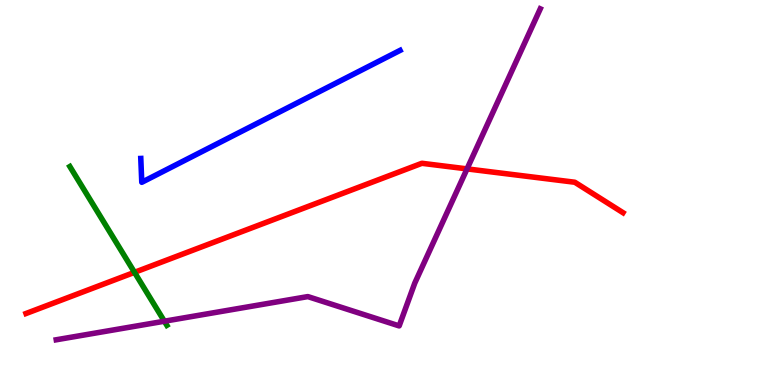[{'lines': ['blue', 'red'], 'intersections': []}, {'lines': ['green', 'red'], 'intersections': [{'x': 1.74, 'y': 2.93}]}, {'lines': ['purple', 'red'], 'intersections': [{'x': 6.03, 'y': 5.61}]}, {'lines': ['blue', 'green'], 'intersections': []}, {'lines': ['blue', 'purple'], 'intersections': []}, {'lines': ['green', 'purple'], 'intersections': [{'x': 2.12, 'y': 1.66}]}]